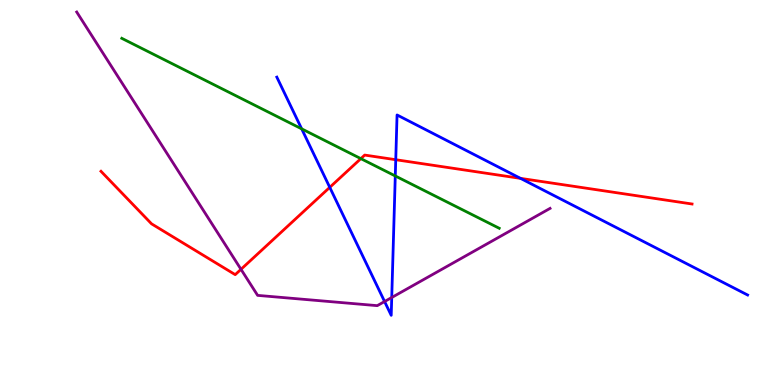[{'lines': ['blue', 'red'], 'intersections': [{'x': 4.25, 'y': 5.13}, {'x': 5.11, 'y': 5.85}, {'x': 6.72, 'y': 5.37}]}, {'lines': ['green', 'red'], 'intersections': [{'x': 4.66, 'y': 5.88}]}, {'lines': ['purple', 'red'], 'intersections': [{'x': 3.11, 'y': 3.0}]}, {'lines': ['blue', 'green'], 'intersections': [{'x': 3.89, 'y': 6.65}, {'x': 5.1, 'y': 5.43}]}, {'lines': ['blue', 'purple'], 'intersections': [{'x': 4.96, 'y': 2.17}, {'x': 5.05, 'y': 2.27}]}, {'lines': ['green', 'purple'], 'intersections': []}]